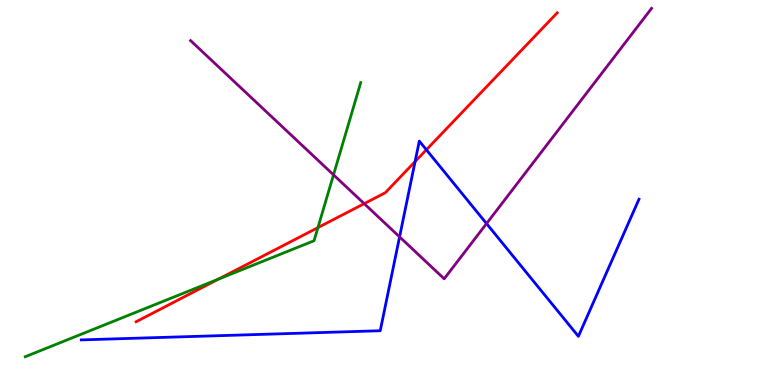[{'lines': ['blue', 'red'], 'intersections': [{'x': 5.36, 'y': 5.8}, {'x': 5.5, 'y': 6.11}]}, {'lines': ['green', 'red'], 'intersections': [{'x': 2.82, 'y': 2.75}, {'x': 4.1, 'y': 4.09}]}, {'lines': ['purple', 'red'], 'intersections': [{'x': 4.7, 'y': 4.71}]}, {'lines': ['blue', 'green'], 'intersections': []}, {'lines': ['blue', 'purple'], 'intersections': [{'x': 5.16, 'y': 3.85}, {'x': 6.28, 'y': 4.19}]}, {'lines': ['green', 'purple'], 'intersections': [{'x': 4.3, 'y': 5.46}]}]